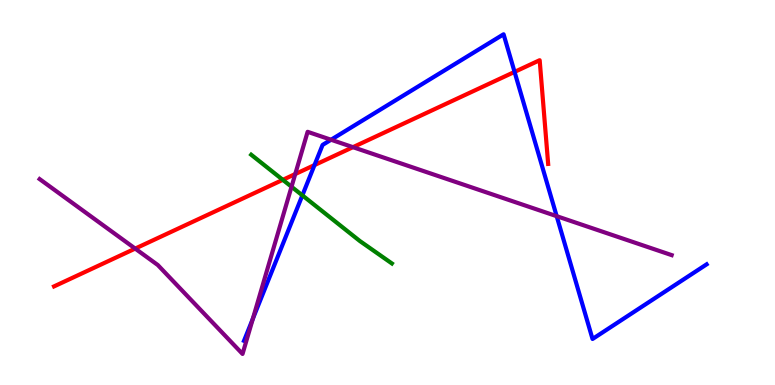[{'lines': ['blue', 'red'], 'intersections': [{'x': 4.06, 'y': 5.71}, {'x': 6.64, 'y': 8.13}]}, {'lines': ['green', 'red'], 'intersections': [{'x': 3.65, 'y': 5.33}]}, {'lines': ['purple', 'red'], 'intersections': [{'x': 1.74, 'y': 3.54}, {'x': 3.81, 'y': 5.48}, {'x': 4.55, 'y': 6.18}]}, {'lines': ['blue', 'green'], 'intersections': [{'x': 3.9, 'y': 4.93}]}, {'lines': ['blue', 'purple'], 'intersections': [{'x': 3.26, 'y': 1.72}, {'x': 4.27, 'y': 6.37}, {'x': 7.18, 'y': 4.39}]}, {'lines': ['green', 'purple'], 'intersections': [{'x': 3.76, 'y': 5.15}]}]